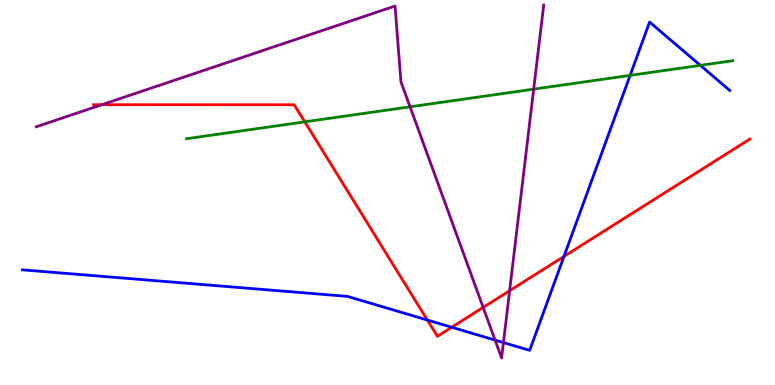[{'lines': ['blue', 'red'], 'intersections': [{'x': 5.51, 'y': 1.69}, {'x': 5.83, 'y': 1.5}, {'x': 7.28, 'y': 3.34}]}, {'lines': ['green', 'red'], 'intersections': [{'x': 3.93, 'y': 6.84}]}, {'lines': ['purple', 'red'], 'intersections': [{'x': 1.31, 'y': 7.28}, {'x': 6.23, 'y': 2.02}, {'x': 6.58, 'y': 2.45}]}, {'lines': ['blue', 'green'], 'intersections': [{'x': 8.13, 'y': 8.04}, {'x': 9.04, 'y': 8.3}]}, {'lines': ['blue', 'purple'], 'intersections': [{'x': 6.39, 'y': 1.17}, {'x': 6.5, 'y': 1.1}]}, {'lines': ['green', 'purple'], 'intersections': [{'x': 5.29, 'y': 7.23}, {'x': 6.89, 'y': 7.68}]}]